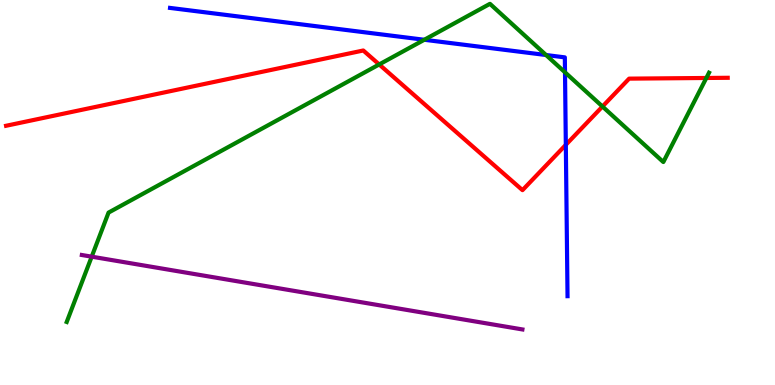[{'lines': ['blue', 'red'], 'intersections': [{'x': 7.3, 'y': 6.24}]}, {'lines': ['green', 'red'], 'intersections': [{'x': 4.89, 'y': 8.33}, {'x': 7.77, 'y': 7.23}, {'x': 9.11, 'y': 7.97}]}, {'lines': ['purple', 'red'], 'intersections': []}, {'lines': ['blue', 'green'], 'intersections': [{'x': 5.47, 'y': 8.97}, {'x': 7.05, 'y': 8.57}, {'x': 7.29, 'y': 8.12}]}, {'lines': ['blue', 'purple'], 'intersections': []}, {'lines': ['green', 'purple'], 'intersections': [{'x': 1.18, 'y': 3.33}]}]